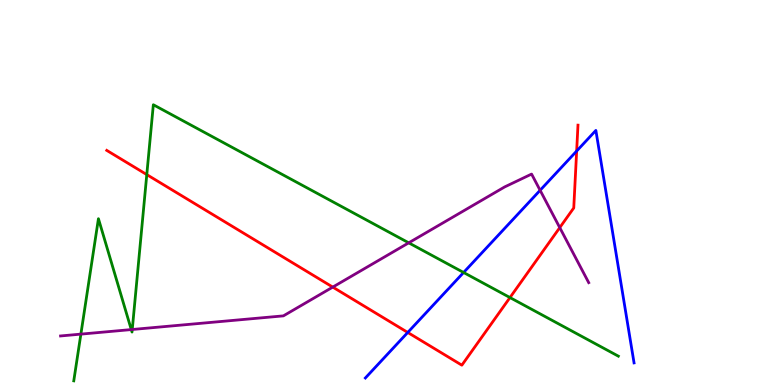[{'lines': ['blue', 'red'], 'intersections': [{'x': 5.26, 'y': 1.36}, {'x': 7.44, 'y': 6.08}]}, {'lines': ['green', 'red'], 'intersections': [{'x': 1.89, 'y': 5.46}, {'x': 6.58, 'y': 2.27}]}, {'lines': ['purple', 'red'], 'intersections': [{'x': 4.29, 'y': 2.54}, {'x': 7.22, 'y': 4.09}]}, {'lines': ['blue', 'green'], 'intersections': [{'x': 5.98, 'y': 2.92}]}, {'lines': ['blue', 'purple'], 'intersections': [{'x': 6.97, 'y': 5.06}]}, {'lines': ['green', 'purple'], 'intersections': [{'x': 1.04, 'y': 1.32}, {'x': 1.69, 'y': 1.44}, {'x': 1.71, 'y': 1.44}, {'x': 5.27, 'y': 3.69}]}]